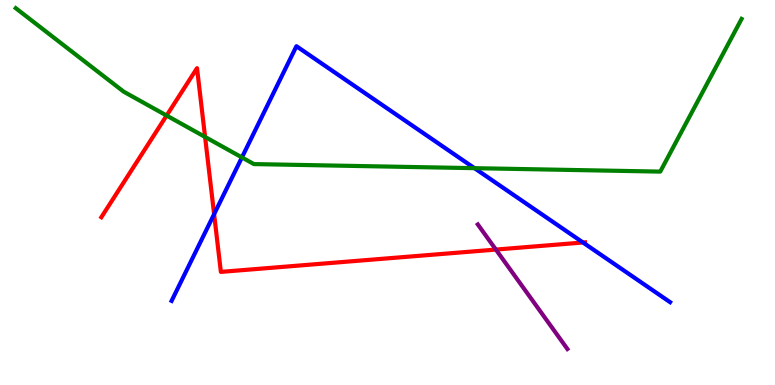[{'lines': ['blue', 'red'], 'intersections': [{'x': 2.76, 'y': 4.44}, {'x': 7.52, 'y': 3.7}]}, {'lines': ['green', 'red'], 'intersections': [{'x': 2.15, 'y': 7.0}, {'x': 2.65, 'y': 6.44}]}, {'lines': ['purple', 'red'], 'intersections': [{'x': 6.4, 'y': 3.52}]}, {'lines': ['blue', 'green'], 'intersections': [{'x': 3.12, 'y': 5.91}, {'x': 6.12, 'y': 5.63}]}, {'lines': ['blue', 'purple'], 'intersections': []}, {'lines': ['green', 'purple'], 'intersections': []}]